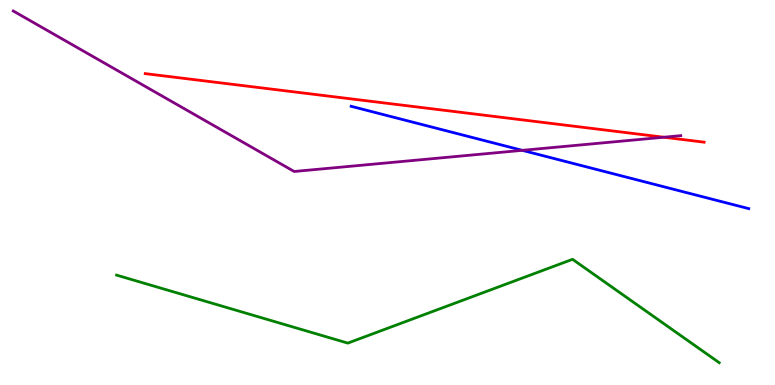[{'lines': ['blue', 'red'], 'intersections': []}, {'lines': ['green', 'red'], 'intersections': []}, {'lines': ['purple', 'red'], 'intersections': [{'x': 8.56, 'y': 6.44}]}, {'lines': ['blue', 'green'], 'intersections': []}, {'lines': ['blue', 'purple'], 'intersections': [{'x': 6.74, 'y': 6.1}]}, {'lines': ['green', 'purple'], 'intersections': []}]